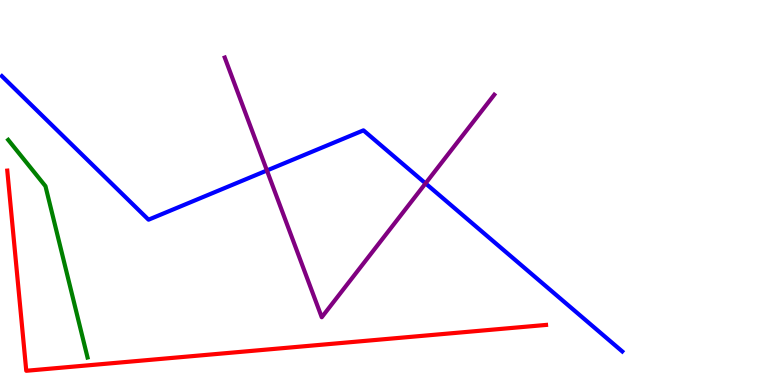[{'lines': ['blue', 'red'], 'intersections': []}, {'lines': ['green', 'red'], 'intersections': []}, {'lines': ['purple', 'red'], 'intersections': []}, {'lines': ['blue', 'green'], 'intersections': []}, {'lines': ['blue', 'purple'], 'intersections': [{'x': 3.44, 'y': 5.57}, {'x': 5.49, 'y': 5.24}]}, {'lines': ['green', 'purple'], 'intersections': []}]